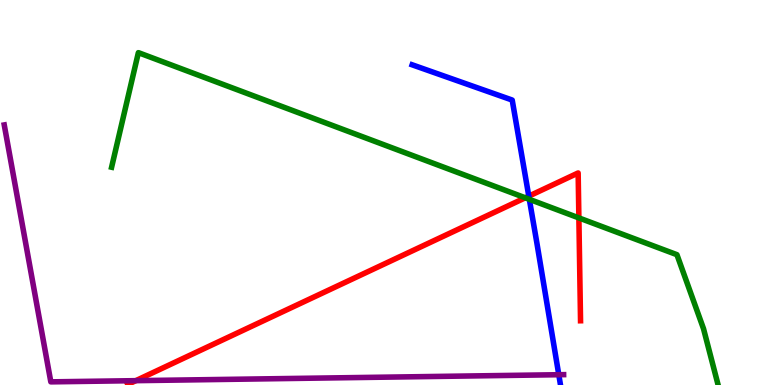[{'lines': ['blue', 'red'], 'intersections': [{'x': 6.82, 'y': 4.91}]}, {'lines': ['green', 'red'], 'intersections': [{'x': 6.78, 'y': 4.86}, {'x': 7.47, 'y': 4.34}]}, {'lines': ['purple', 'red'], 'intersections': [{'x': 1.75, 'y': 0.113}]}, {'lines': ['blue', 'green'], 'intersections': [{'x': 6.83, 'y': 4.82}]}, {'lines': ['blue', 'purple'], 'intersections': [{'x': 7.21, 'y': 0.267}]}, {'lines': ['green', 'purple'], 'intersections': []}]